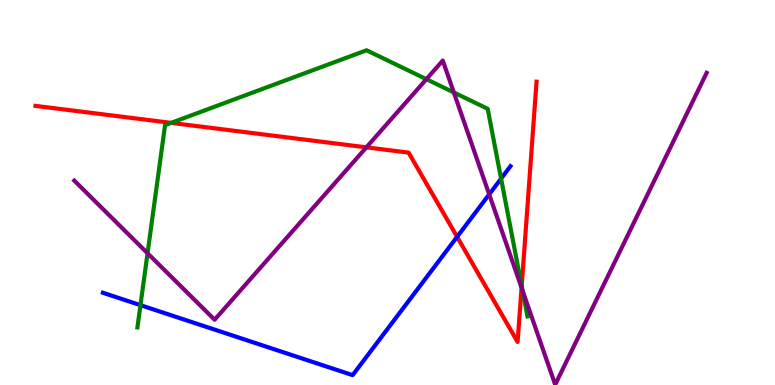[{'lines': ['blue', 'red'], 'intersections': [{'x': 5.9, 'y': 3.85}]}, {'lines': ['green', 'red'], 'intersections': [{'x': 2.21, 'y': 6.81}, {'x': 6.73, 'y': 2.57}]}, {'lines': ['purple', 'red'], 'intersections': [{'x': 4.73, 'y': 6.17}, {'x': 6.73, 'y': 2.53}]}, {'lines': ['blue', 'green'], 'intersections': [{'x': 1.81, 'y': 2.07}, {'x': 6.47, 'y': 5.36}]}, {'lines': ['blue', 'purple'], 'intersections': [{'x': 6.31, 'y': 4.95}]}, {'lines': ['green', 'purple'], 'intersections': [{'x': 1.9, 'y': 3.42}, {'x': 5.5, 'y': 7.94}, {'x': 5.86, 'y': 7.6}, {'x': 6.74, 'y': 2.45}]}]